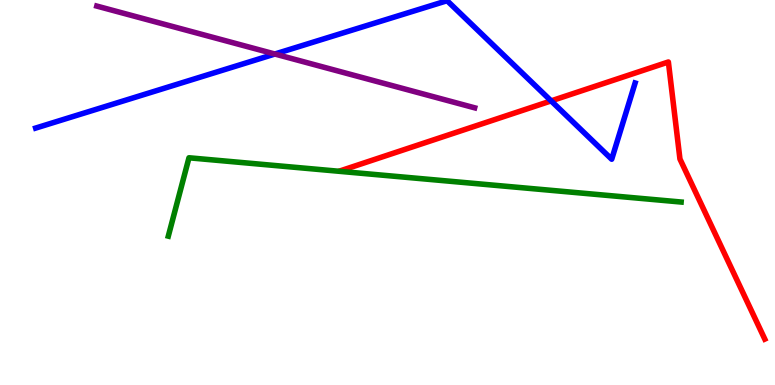[{'lines': ['blue', 'red'], 'intersections': [{'x': 7.11, 'y': 7.38}]}, {'lines': ['green', 'red'], 'intersections': []}, {'lines': ['purple', 'red'], 'intersections': []}, {'lines': ['blue', 'green'], 'intersections': []}, {'lines': ['blue', 'purple'], 'intersections': [{'x': 3.55, 'y': 8.6}]}, {'lines': ['green', 'purple'], 'intersections': []}]